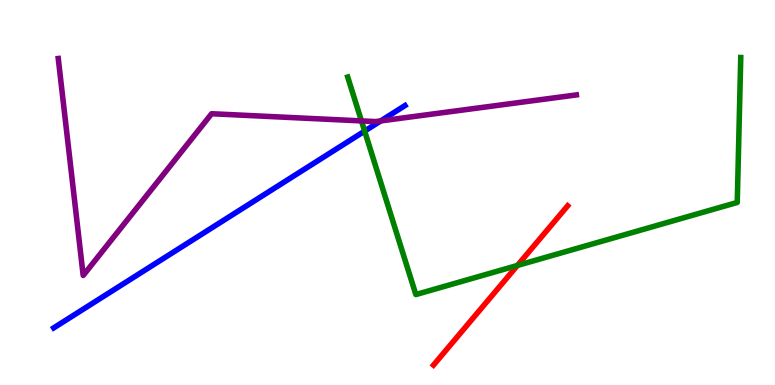[{'lines': ['blue', 'red'], 'intersections': []}, {'lines': ['green', 'red'], 'intersections': [{'x': 6.68, 'y': 3.11}]}, {'lines': ['purple', 'red'], 'intersections': []}, {'lines': ['blue', 'green'], 'intersections': [{'x': 4.71, 'y': 6.59}]}, {'lines': ['blue', 'purple'], 'intersections': [{'x': 4.91, 'y': 6.86}]}, {'lines': ['green', 'purple'], 'intersections': [{'x': 4.66, 'y': 6.86}]}]